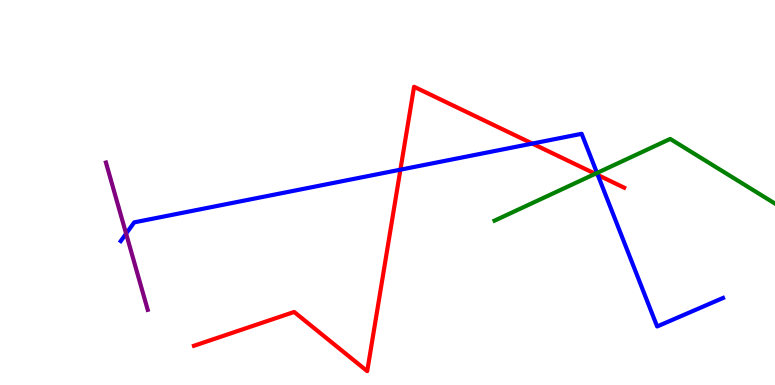[{'lines': ['blue', 'red'], 'intersections': [{'x': 5.17, 'y': 5.59}, {'x': 6.87, 'y': 6.27}, {'x': 7.71, 'y': 5.45}]}, {'lines': ['green', 'red'], 'intersections': [{'x': 7.68, 'y': 5.49}]}, {'lines': ['purple', 'red'], 'intersections': []}, {'lines': ['blue', 'green'], 'intersections': [{'x': 7.7, 'y': 5.51}]}, {'lines': ['blue', 'purple'], 'intersections': [{'x': 1.63, 'y': 3.93}]}, {'lines': ['green', 'purple'], 'intersections': []}]